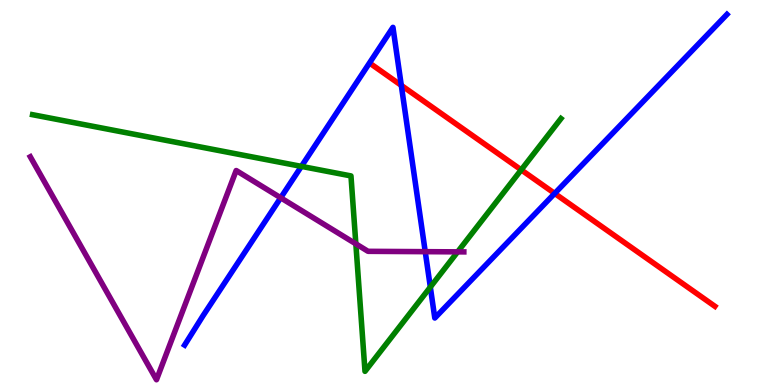[{'lines': ['blue', 'red'], 'intersections': [{'x': 5.18, 'y': 7.78}, {'x': 7.16, 'y': 4.98}]}, {'lines': ['green', 'red'], 'intersections': [{'x': 6.73, 'y': 5.59}]}, {'lines': ['purple', 'red'], 'intersections': []}, {'lines': ['blue', 'green'], 'intersections': [{'x': 3.89, 'y': 5.68}, {'x': 5.55, 'y': 2.54}]}, {'lines': ['blue', 'purple'], 'intersections': [{'x': 3.62, 'y': 4.86}, {'x': 5.49, 'y': 3.46}]}, {'lines': ['green', 'purple'], 'intersections': [{'x': 4.59, 'y': 3.67}, {'x': 5.91, 'y': 3.46}]}]